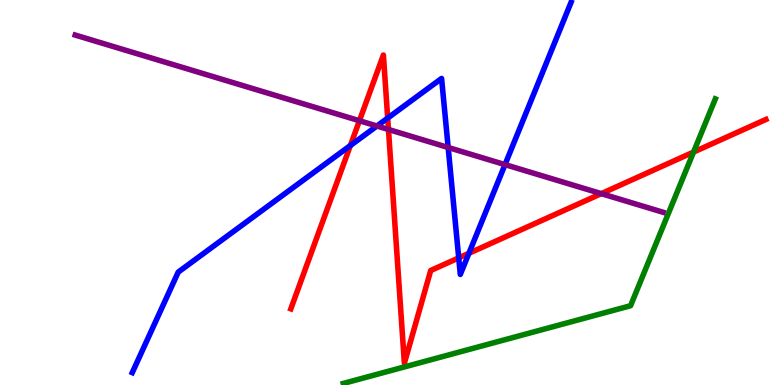[{'lines': ['blue', 'red'], 'intersections': [{'x': 4.52, 'y': 6.22}, {'x': 5.0, 'y': 6.93}, {'x': 5.92, 'y': 3.3}, {'x': 6.05, 'y': 3.42}]}, {'lines': ['green', 'red'], 'intersections': [{'x': 8.95, 'y': 6.05}]}, {'lines': ['purple', 'red'], 'intersections': [{'x': 4.64, 'y': 6.86}, {'x': 5.01, 'y': 6.64}, {'x': 7.76, 'y': 4.97}]}, {'lines': ['blue', 'green'], 'intersections': []}, {'lines': ['blue', 'purple'], 'intersections': [{'x': 4.86, 'y': 6.73}, {'x': 5.78, 'y': 6.17}, {'x': 6.52, 'y': 5.72}]}, {'lines': ['green', 'purple'], 'intersections': []}]